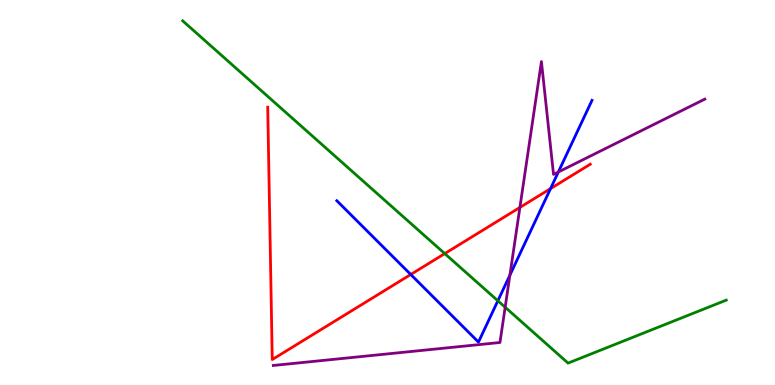[{'lines': ['blue', 'red'], 'intersections': [{'x': 5.3, 'y': 2.87}, {'x': 7.1, 'y': 5.1}]}, {'lines': ['green', 'red'], 'intersections': [{'x': 5.74, 'y': 3.41}]}, {'lines': ['purple', 'red'], 'intersections': [{'x': 6.71, 'y': 4.61}]}, {'lines': ['blue', 'green'], 'intersections': [{'x': 6.42, 'y': 2.19}]}, {'lines': ['blue', 'purple'], 'intersections': [{'x': 6.58, 'y': 2.85}, {'x': 7.2, 'y': 5.53}]}, {'lines': ['green', 'purple'], 'intersections': [{'x': 6.52, 'y': 2.02}]}]